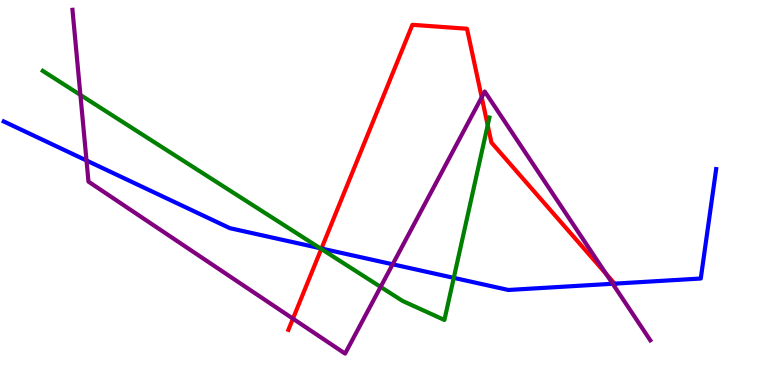[{'lines': ['blue', 'red'], 'intersections': [{'x': 4.15, 'y': 3.55}, {'x': 7.93, 'y': 2.63}]}, {'lines': ['green', 'red'], 'intersections': [{'x': 4.15, 'y': 3.53}, {'x': 6.29, 'y': 6.75}]}, {'lines': ['purple', 'red'], 'intersections': [{'x': 3.78, 'y': 1.72}, {'x': 6.22, 'y': 7.47}, {'x': 7.82, 'y': 2.88}]}, {'lines': ['blue', 'green'], 'intersections': [{'x': 4.13, 'y': 3.55}, {'x': 5.86, 'y': 2.78}]}, {'lines': ['blue', 'purple'], 'intersections': [{'x': 1.12, 'y': 5.83}, {'x': 5.07, 'y': 3.13}, {'x': 7.91, 'y': 2.63}]}, {'lines': ['green', 'purple'], 'intersections': [{'x': 1.04, 'y': 7.53}, {'x': 4.91, 'y': 2.55}]}]